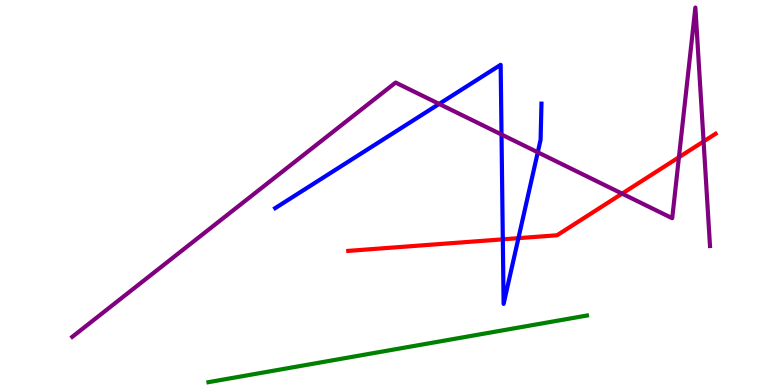[{'lines': ['blue', 'red'], 'intersections': [{'x': 6.49, 'y': 3.78}, {'x': 6.69, 'y': 3.81}]}, {'lines': ['green', 'red'], 'intersections': []}, {'lines': ['purple', 'red'], 'intersections': [{'x': 8.03, 'y': 4.97}, {'x': 8.76, 'y': 5.92}, {'x': 9.08, 'y': 6.33}]}, {'lines': ['blue', 'green'], 'intersections': []}, {'lines': ['blue', 'purple'], 'intersections': [{'x': 5.67, 'y': 7.3}, {'x': 6.47, 'y': 6.51}, {'x': 6.94, 'y': 6.04}]}, {'lines': ['green', 'purple'], 'intersections': []}]